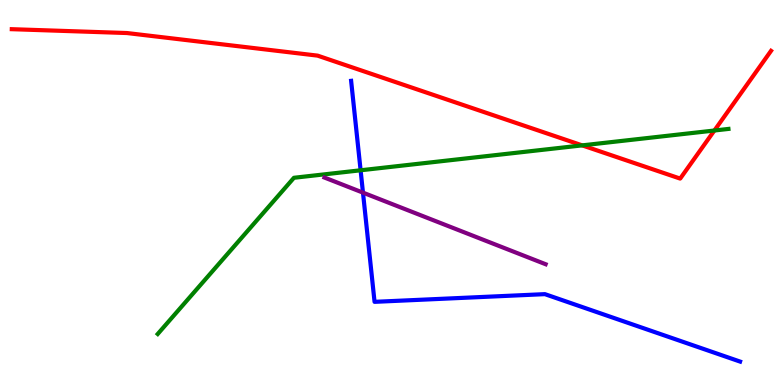[{'lines': ['blue', 'red'], 'intersections': []}, {'lines': ['green', 'red'], 'intersections': [{'x': 7.51, 'y': 6.22}, {'x': 9.22, 'y': 6.61}]}, {'lines': ['purple', 'red'], 'intersections': []}, {'lines': ['blue', 'green'], 'intersections': [{'x': 4.65, 'y': 5.58}]}, {'lines': ['blue', 'purple'], 'intersections': [{'x': 4.68, 'y': 5.0}]}, {'lines': ['green', 'purple'], 'intersections': []}]